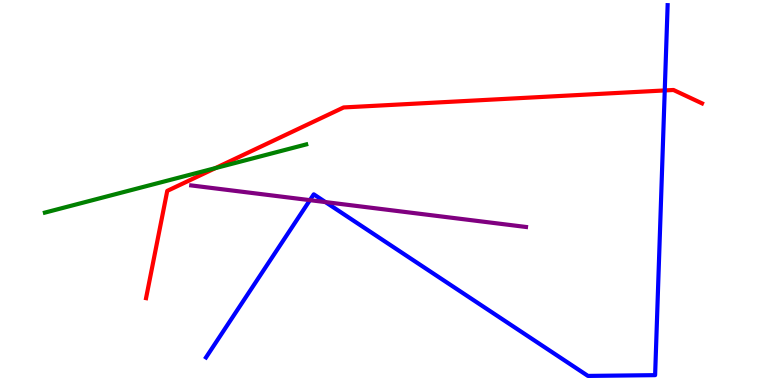[{'lines': ['blue', 'red'], 'intersections': [{'x': 8.58, 'y': 7.65}]}, {'lines': ['green', 'red'], 'intersections': [{'x': 2.78, 'y': 5.63}]}, {'lines': ['purple', 'red'], 'intersections': []}, {'lines': ['blue', 'green'], 'intersections': []}, {'lines': ['blue', 'purple'], 'intersections': [{'x': 4.0, 'y': 4.8}, {'x': 4.2, 'y': 4.75}]}, {'lines': ['green', 'purple'], 'intersections': []}]